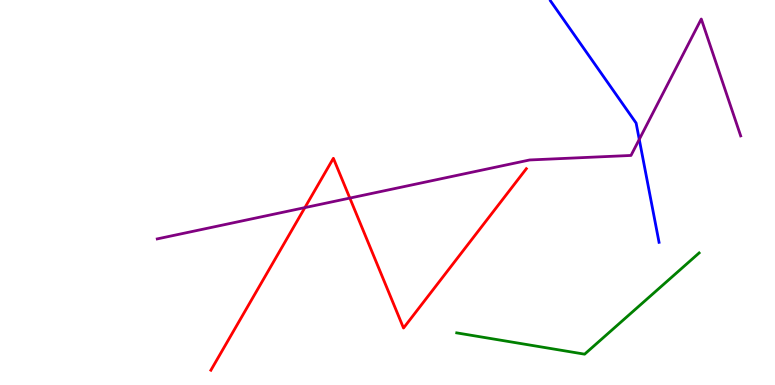[{'lines': ['blue', 'red'], 'intersections': []}, {'lines': ['green', 'red'], 'intersections': []}, {'lines': ['purple', 'red'], 'intersections': [{'x': 3.93, 'y': 4.61}, {'x': 4.51, 'y': 4.85}]}, {'lines': ['blue', 'green'], 'intersections': []}, {'lines': ['blue', 'purple'], 'intersections': [{'x': 8.25, 'y': 6.38}]}, {'lines': ['green', 'purple'], 'intersections': []}]